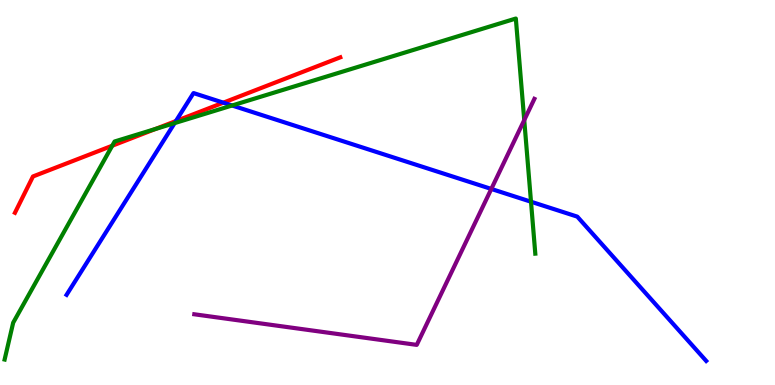[{'lines': ['blue', 'red'], 'intersections': [{'x': 2.27, 'y': 6.86}, {'x': 2.88, 'y': 7.33}]}, {'lines': ['green', 'red'], 'intersections': [{'x': 1.45, 'y': 6.21}, {'x': 2.01, 'y': 6.65}]}, {'lines': ['purple', 'red'], 'intersections': []}, {'lines': ['blue', 'green'], 'intersections': [{'x': 2.25, 'y': 6.8}, {'x': 2.99, 'y': 7.26}, {'x': 6.85, 'y': 4.76}]}, {'lines': ['blue', 'purple'], 'intersections': [{'x': 6.34, 'y': 5.09}]}, {'lines': ['green', 'purple'], 'intersections': [{'x': 6.76, 'y': 6.88}]}]